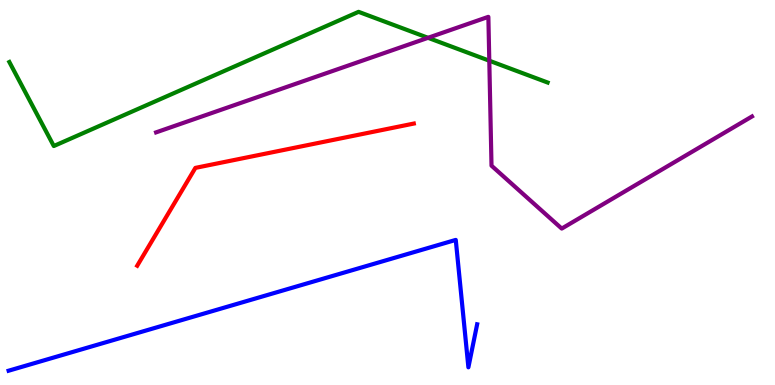[{'lines': ['blue', 'red'], 'intersections': []}, {'lines': ['green', 'red'], 'intersections': []}, {'lines': ['purple', 'red'], 'intersections': []}, {'lines': ['blue', 'green'], 'intersections': []}, {'lines': ['blue', 'purple'], 'intersections': []}, {'lines': ['green', 'purple'], 'intersections': [{'x': 5.52, 'y': 9.02}, {'x': 6.31, 'y': 8.42}]}]